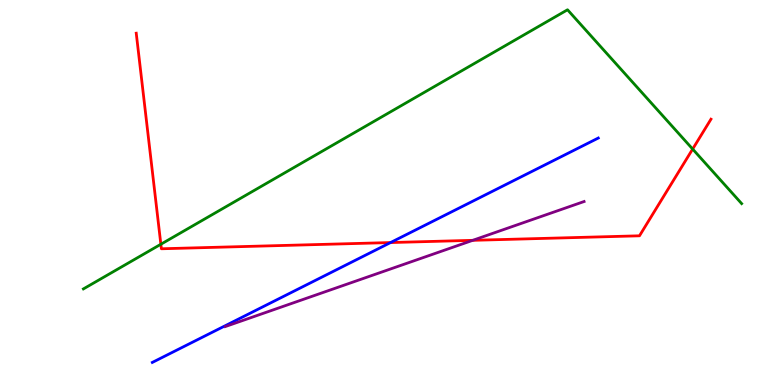[{'lines': ['blue', 'red'], 'intersections': [{'x': 5.04, 'y': 3.7}]}, {'lines': ['green', 'red'], 'intersections': [{'x': 2.08, 'y': 3.66}, {'x': 8.94, 'y': 6.13}]}, {'lines': ['purple', 'red'], 'intersections': [{'x': 6.1, 'y': 3.76}]}, {'lines': ['blue', 'green'], 'intersections': []}, {'lines': ['blue', 'purple'], 'intersections': []}, {'lines': ['green', 'purple'], 'intersections': []}]